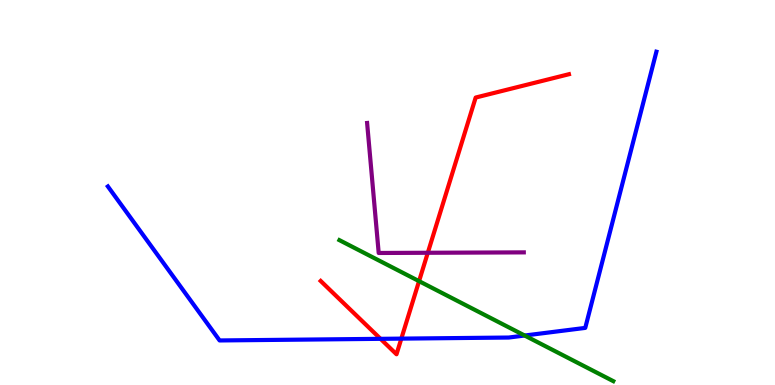[{'lines': ['blue', 'red'], 'intersections': [{'x': 4.91, 'y': 1.2}, {'x': 5.18, 'y': 1.2}]}, {'lines': ['green', 'red'], 'intersections': [{'x': 5.41, 'y': 2.7}]}, {'lines': ['purple', 'red'], 'intersections': [{'x': 5.52, 'y': 3.43}]}, {'lines': ['blue', 'green'], 'intersections': [{'x': 6.77, 'y': 1.29}]}, {'lines': ['blue', 'purple'], 'intersections': []}, {'lines': ['green', 'purple'], 'intersections': []}]